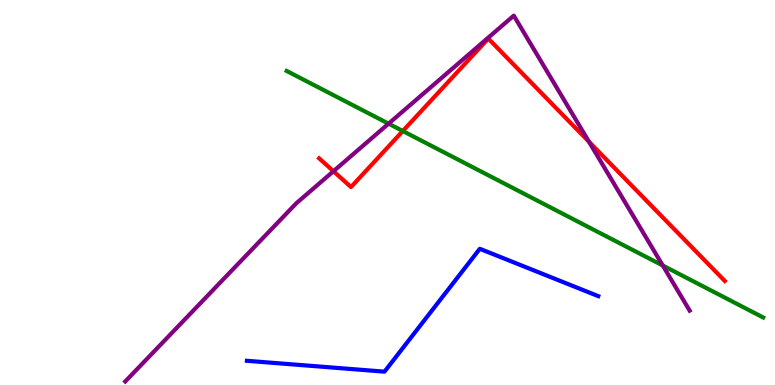[{'lines': ['blue', 'red'], 'intersections': []}, {'lines': ['green', 'red'], 'intersections': [{'x': 5.2, 'y': 6.6}]}, {'lines': ['purple', 'red'], 'intersections': [{'x': 4.3, 'y': 5.55}, {'x': 7.6, 'y': 6.32}]}, {'lines': ['blue', 'green'], 'intersections': []}, {'lines': ['blue', 'purple'], 'intersections': []}, {'lines': ['green', 'purple'], 'intersections': [{'x': 5.01, 'y': 6.79}, {'x': 8.55, 'y': 3.1}]}]